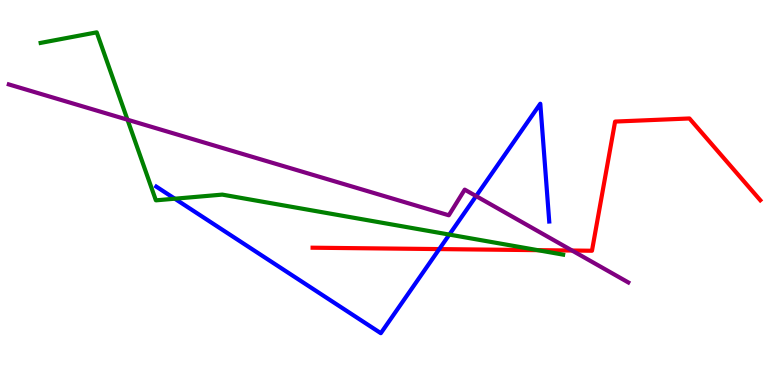[{'lines': ['blue', 'red'], 'intersections': [{'x': 5.67, 'y': 3.53}]}, {'lines': ['green', 'red'], 'intersections': [{'x': 6.94, 'y': 3.5}]}, {'lines': ['purple', 'red'], 'intersections': [{'x': 7.38, 'y': 3.49}]}, {'lines': ['blue', 'green'], 'intersections': [{'x': 2.26, 'y': 4.84}, {'x': 5.8, 'y': 3.91}]}, {'lines': ['blue', 'purple'], 'intersections': [{'x': 6.14, 'y': 4.91}]}, {'lines': ['green', 'purple'], 'intersections': [{'x': 1.65, 'y': 6.89}]}]